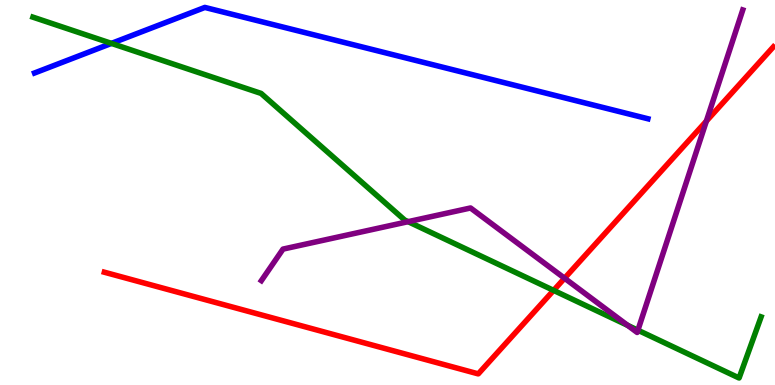[{'lines': ['blue', 'red'], 'intersections': []}, {'lines': ['green', 'red'], 'intersections': [{'x': 7.14, 'y': 2.46}]}, {'lines': ['purple', 'red'], 'intersections': [{'x': 7.28, 'y': 2.77}, {'x': 9.11, 'y': 6.85}]}, {'lines': ['blue', 'green'], 'intersections': [{'x': 1.44, 'y': 8.87}]}, {'lines': ['blue', 'purple'], 'intersections': []}, {'lines': ['green', 'purple'], 'intersections': [{'x': 5.27, 'y': 4.24}, {'x': 8.1, 'y': 1.55}, {'x': 8.23, 'y': 1.42}]}]